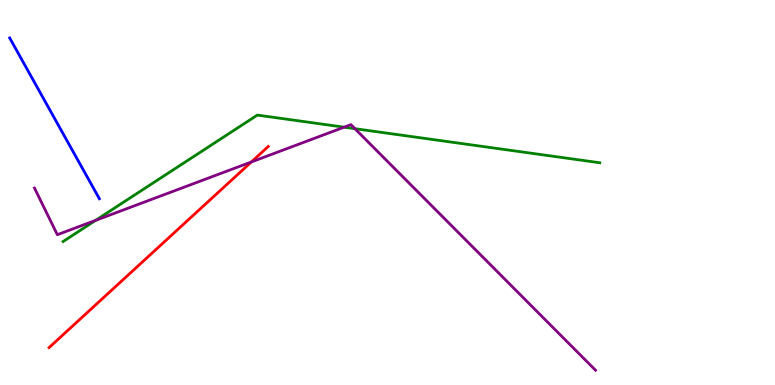[{'lines': ['blue', 'red'], 'intersections': []}, {'lines': ['green', 'red'], 'intersections': []}, {'lines': ['purple', 'red'], 'intersections': [{'x': 3.24, 'y': 5.79}]}, {'lines': ['blue', 'green'], 'intersections': []}, {'lines': ['blue', 'purple'], 'intersections': []}, {'lines': ['green', 'purple'], 'intersections': [{'x': 1.23, 'y': 4.28}, {'x': 4.44, 'y': 6.7}, {'x': 4.58, 'y': 6.66}]}]